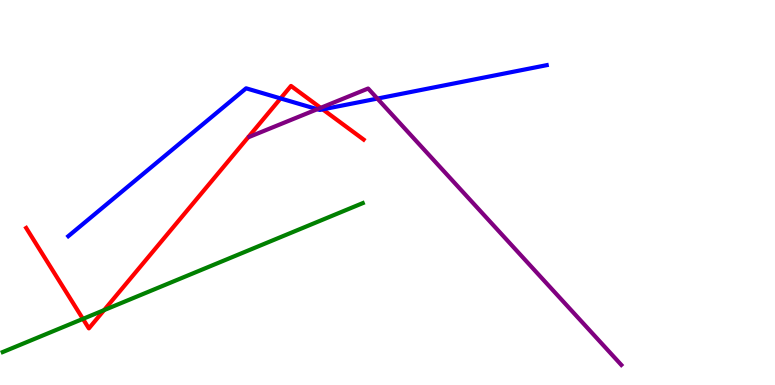[{'lines': ['blue', 'red'], 'intersections': [{'x': 3.62, 'y': 7.44}, {'x': 4.16, 'y': 7.16}]}, {'lines': ['green', 'red'], 'intersections': [{'x': 1.07, 'y': 1.72}, {'x': 1.34, 'y': 1.94}]}, {'lines': ['purple', 'red'], 'intersections': [{'x': 4.14, 'y': 7.2}]}, {'lines': ['blue', 'green'], 'intersections': []}, {'lines': ['blue', 'purple'], 'intersections': [{'x': 4.09, 'y': 7.16}, {'x': 4.87, 'y': 7.44}]}, {'lines': ['green', 'purple'], 'intersections': []}]